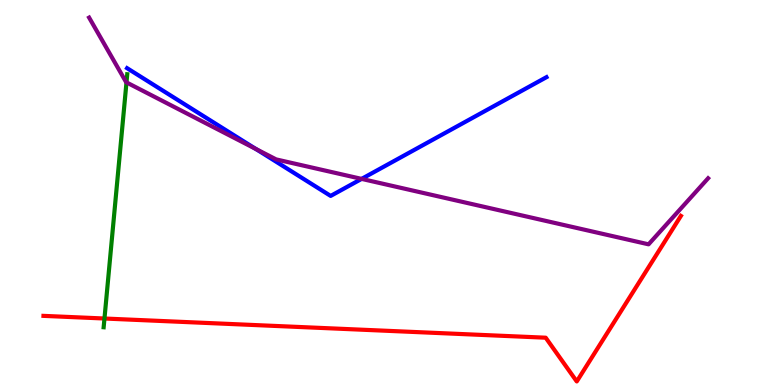[{'lines': ['blue', 'red'], 'intersections': []}, {'lines': ['green', 'red'], 'intersections': [{'x': 1.35, 'y': 1.73}]}, {'lines': ['purple', 'red'], 'intersections': []}, {'lines': ['blue', 'green'], 'intersections': []}, {'lines': ['blue', 'purple'], 'intersections': [{'x': 3.3, 'y': 6.13}, {'x': 4.67, 'y': 5.35}]}, {'lines': ['green', 'purple'], 'intersections': [{'x': 1.63, 'y': 7.86}]}]